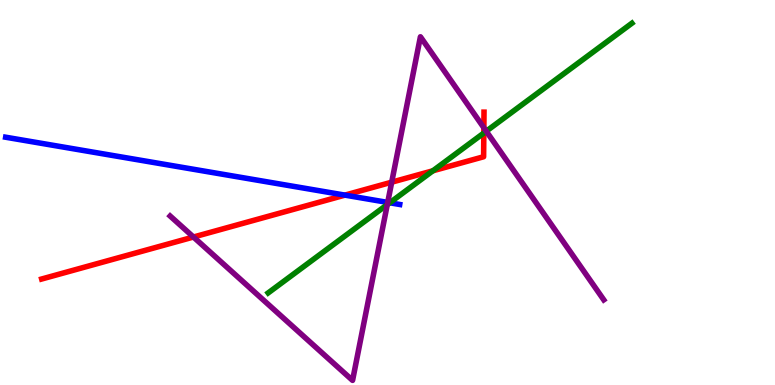[{'lines': ['blue', 'red'], 'intersections': [{'x': 4.45, 'y': 4.93}]}, {'lines': ['green', 'red'], 'intersections': [{'x': 5.59, 'y': 5.56}, {'x': 6.24, 'y': 6.54}]}, {'lines': ['purple', 'red'], 'intersections': [{'x': 2.5, 'y': 3.84}, {'x': 5.05, 'y': 5.27}, {'x': 6.24, 'y': 6.68}]}, {'lines': ['blue', 'green'], 'intersections': [{'x': 5.03, 'y': 4.73}]}, {'lines': ['blue', 'purple'], 'intersections': [{'x': 5.0, 'y': 4.74}]}, {'lines': ['green', 'purple'], 'intersections': [{'x': 5.0, 'y': 4.69}, {'x': 6.27, 'y': 6.59}]}]